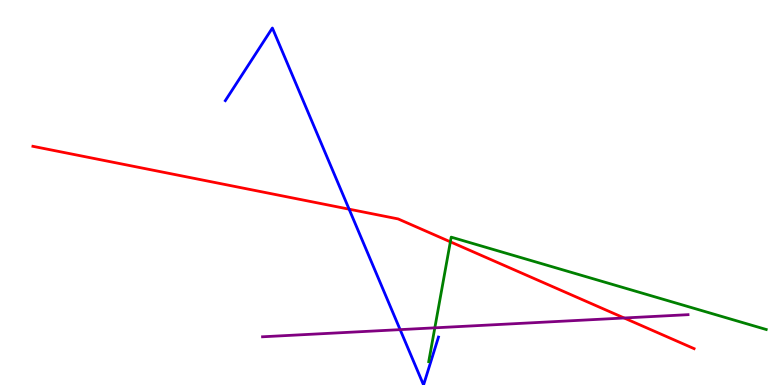[{'lines': ['blue', 'red'], 'intersections': [{'x': 4.5, 'y': 4.57}]}, {'lines': ['green', 'red'], 'intersections': [{'x': 5.81, 'y': 3.72}]}, {'lines': ['purple', 'red'], 'intersections': [{'x': 8.05, 'y': 1.74}]}, {'lines': ['blue', 'green'], 'intersections': []}, {'lines': ['blue', 'purple'], 'intersections': [{'x': 5.16, 'y': 1.44}]}, {'lines': ['green', 'purple'], 'intersections': [{'x': 5.61, 'y': 1.48}]}]